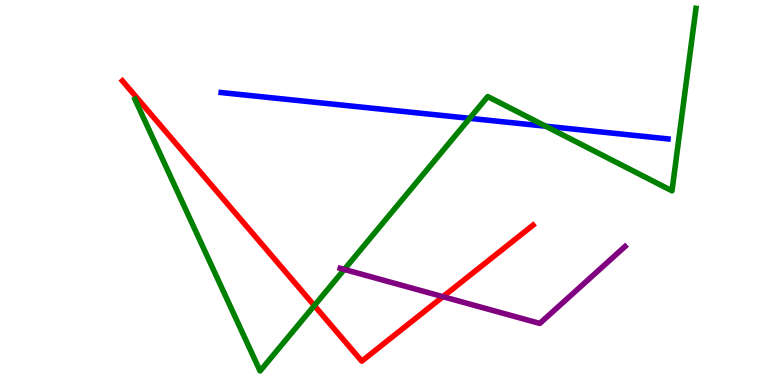[{'lines': ['blue', 'red'], 'intersections': []}, {'lines': ['green', 'red'], 'intersections': [{'x': 4.06, 'y': 2.06}]}, {'lines': ['purple', 'red'], 'intersections': [{'x': 5.72, 'y': 2.29}]}, {'lines': ['blue', 'green'], 'intersections': [{'x': 6.06, 'y': 6.93}, {'x': 7.04, 'y': 6.72}]}, {'lines': ['blue', 'purple'], 'intersections': []}, {'lines': ['green', 'purple'], 'intersections': [{'x': 4.44, 'y': 3.0}]}]